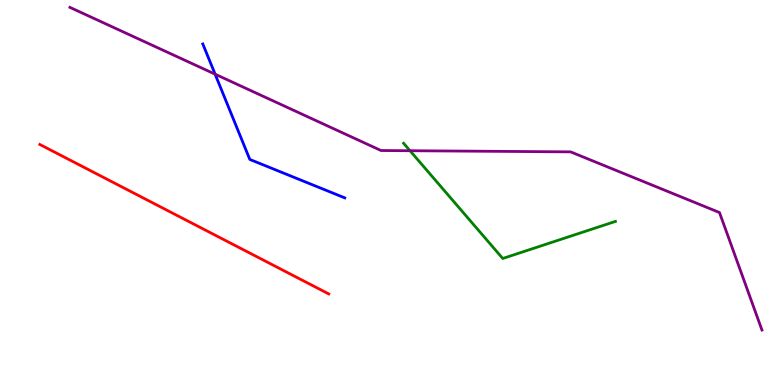[{'lines': ['blue', 'red'], 'intersections': []}, {'lines': ['green', 'red'], 'intersections': []}, {'lines': ['purple', 'red'], 'intersections': []}, {'lines': ['blue', 'green'], 'intersections': []}, {'lines': ['blue', 'purple'], 'intersections': [{'x': 2.78, 'y': 8.07}]}, {'lines': ['green', 'purple'], 'intersections': [{'x': 5.29, 'y': 6.09}]}]